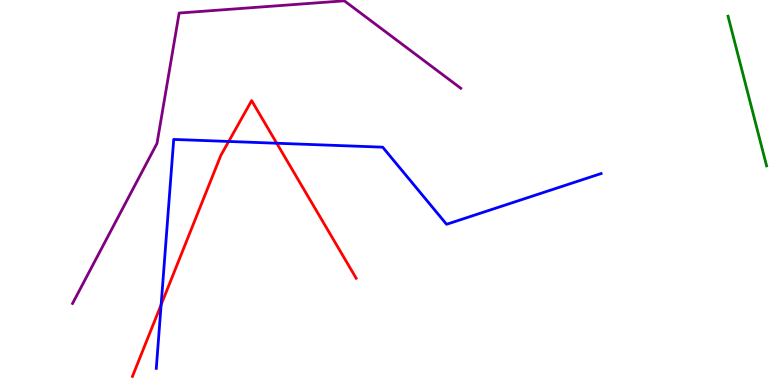[{'lines': ['blue', 'red'], 'intersections': [{'x': 2.08, 'y': 2.09}, {'x': 2.95, 'y': 6.33}, {'x': 3.57, 'y': 6.28}]}, {'lines': ['green', 'red'], 'intersections': []}, {'lines': ['purple', 'red'], 'intersections': []}, {'lines': ['blue', 'green'], 'intersections': []}, {'lines': ['blue', 'purple'], 'intersections': []}, {'lines': ['green', 'purple'], 'intersections': []}]